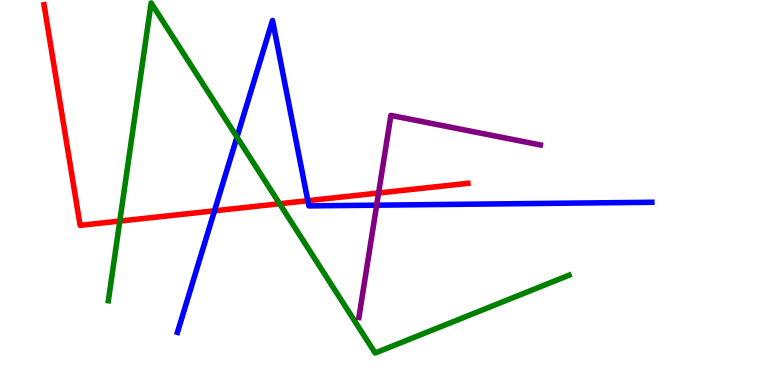[{'lines': ['blue', 'red'], 'intersections': [{'x': 2.77, 'y': 4.52}, {'x': 3.97, 'y': 4.79}]}, {'lines': ['green', 'red'], 'intersections': [{'x': 1.55, 'y': 4.26}, {'x': 3.61, 'y': 4.71}]}, {'lines': ['purple', 'red'], 'intersections': [{'x': 4.89, 'y': 4.99}]}, {'lines': ['blue', 'green'], 'intersections': [{'x': 3.06, 'y': 6.44}]}, {'lines': ['blue', 'purple'], 'intersections': [{'x': 4.86, 'y': 4.67}]}, {'lines': ['green', 'purple'], 'intersections': []}]